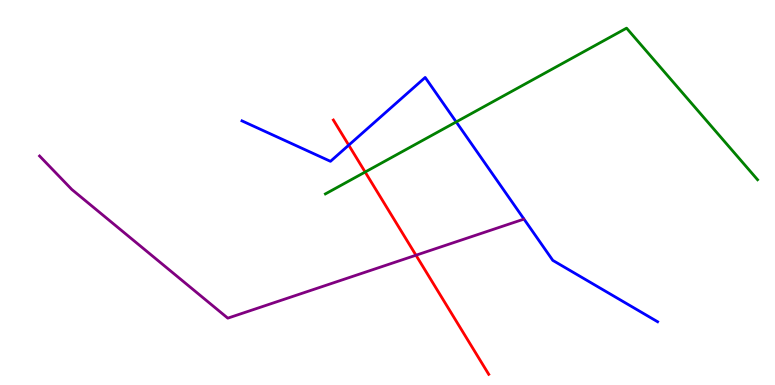[{'lines': ['blue', 'red'], 'intersections': [{'x': 4.5, 'y': 6.23}]}, {'lines': ['green', 'red'], 'intersections': [{'x': 4.71, 'y': 5.53}]}, {'lines': ['purple', 'red'], 'intersections': [{'x': 5.37, 'y': 3.37}]}, {'lines': ['blue', 'green'], 'intersections': [{'x': 5.89, 'y': 6.83}]}, {'lines': ['blue', 'purple'], 'intersections': []}, {'lines': ['green', 'purple'], 'intersections': []}]